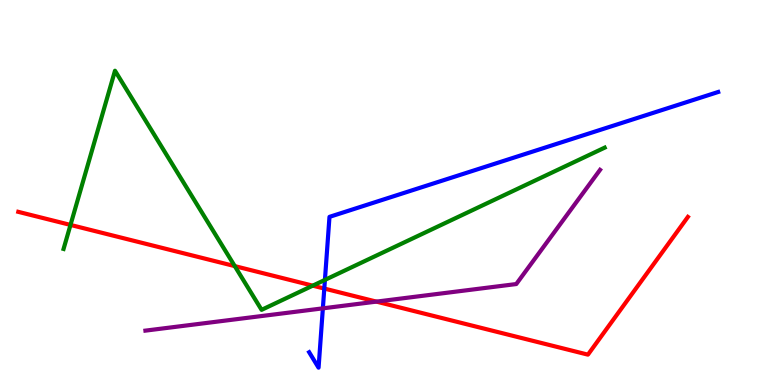[{'lines': ['blue', 'red'], 'intersections': [{'x': 4.18, 'y': 2.51}]}, {'lines': ['green', 'red'], 'intersections': [{'x': 0.91, 'y': 4.16}, {'x': 3.03, 'y': 3.09}, {'x': 4.04, 'y': 2.58}]}, {'lines': ['purple', 'red'], 'intersections': [{'x': 4.86, 'y': 2.17}]}, {'lines': ['blue', 'green'], 'intersections': [{'x': 4.19, 'y': 2.73}]}, {'lines': ['blue', 'purple'], 'intersections': [{'x': 4.17, 'y': 1.99}]}, {'lines': ['green', 'purple'], 'intersections': []}]